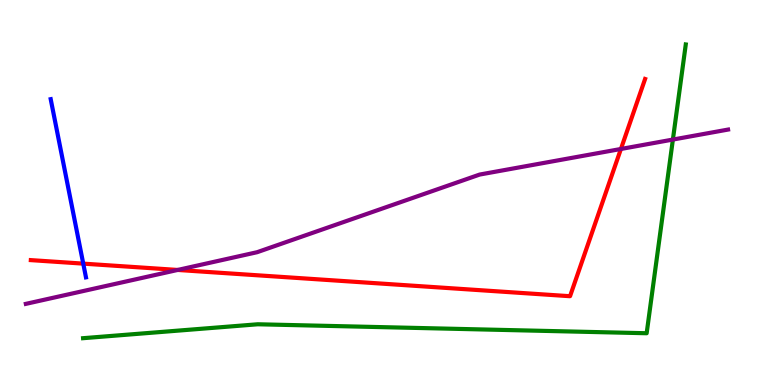[{'lines': ['blue', 'red'], 'intersections': [{'x': 1.07, 'y': 3.15}]}, {'lines': ['green', 'red'], 'intersections': []}, {'lines': ['purple', 'red'], 'intersections': [{'x': 2.29, 'y': 2.99}, {'x': 8.01, 'y': 6.13}]}, {'lines': ['blue', 'green'], 'intersections': []}, {'lines': ['blue', 'purple'], 'intersections': []}, {'lines': ['green', 'purple'], 'intersections': [{'x': 8.68, 'y': 6.37}]}]